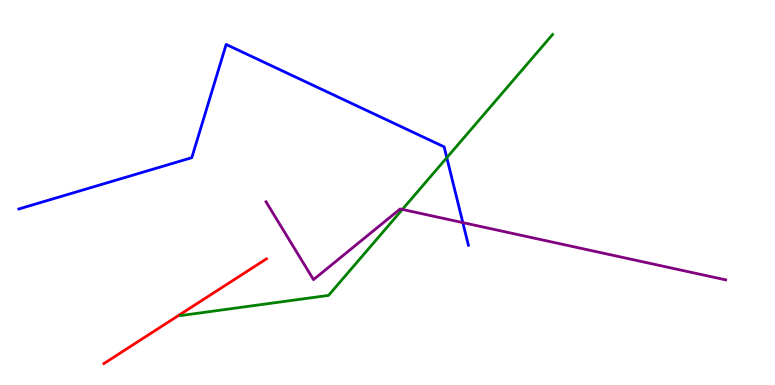[{'lines': ['blue', 'red'], 'intersections': []}, {'lines': ['green', 'red'], 'intersections': []}, {'lines': ['purple', 'red'], 'intersections': []}, {'lines': ['blue', 'green'], 'intersections': [{'x': 5.77, 'y': 5.9}]}, {'lines': ['blue', 'purple'], 'intersections': [{'x': 5.97, 'y': 4.22}]}, {'lines': ['green', 'purple'], 'intersections': [{'x': 5.19, 'y': 4.56}]}]